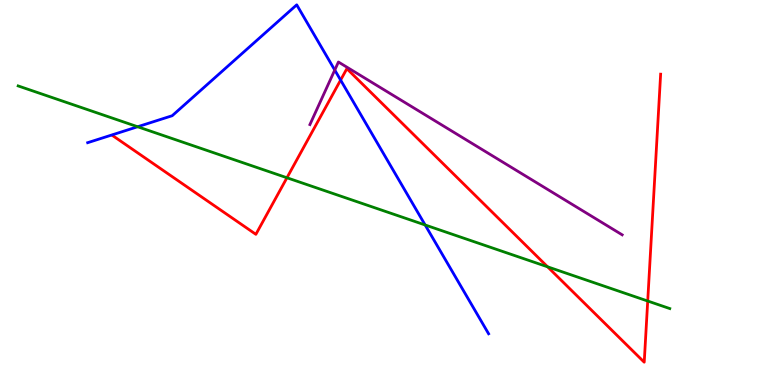[{'lines': ['blue', 'red'], 'intersections': [{'x': 4.4, 'y': 7.92}]}, {'lines': ['green', 'red'], 'intersections': [{'x': 3.7, 'y': 5.38}, {'x': 7.07, 'y': 3.07}, {'x': 8.36, 'y': 2.18}]}, {'lines': ['purple', 'red'], 'intersections': []}, {'lines': ['blue', 'green'], 'intersections': [{'x': 1.78, 'y': 6.71}, {'x': 5.49, 'y': 4.16}]}, {'lines': ['blue', 'purple'], 'intersections': [{'x': 4.32, 'y': 8.18}]}, {'lines': ['green', 'purple'], 'intersections': []}]